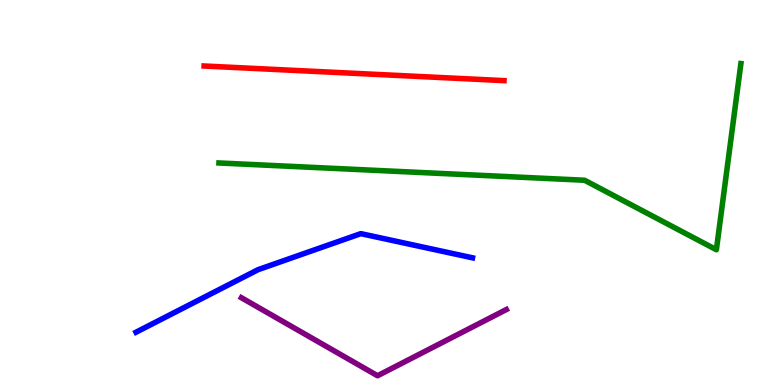[{'lines': ['blue', 'red'], 'intersections': []}, {'lines': ['green', 'red'], 'intersections': []}, {'lines': ['purple', 'red'], 'intersections': []}, {'lines': ['blue', 'green'], 'intersections': []}, {'lines': ['blue', 'purple'], 'intersections': []}, {'lines': ['green', 'purple'], 'intersections': []}]